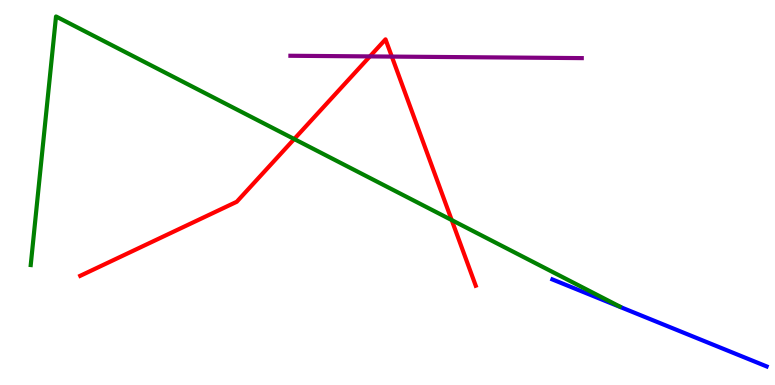[{'lines': ['blue', 'red'], 'intersections': []}, {'lines': ['green', 'red'], 'intersections': [{'x': 3.8, 'y': 6.39}, {'x': 5.83, 'y': 4.28}]}, {'lines': ['purple', 'red'], 'intersections': [{'x': 4.77, 'y': 8.53}, {'x': 5.06, 'y': 8.53}]}, {'lines': ['blue', 'green'], 'intersections': []}, {'lines': ['blue', 'purple'], 'intersections': []}, {'lines': ['green', 'purple'], 'intersections': []}]